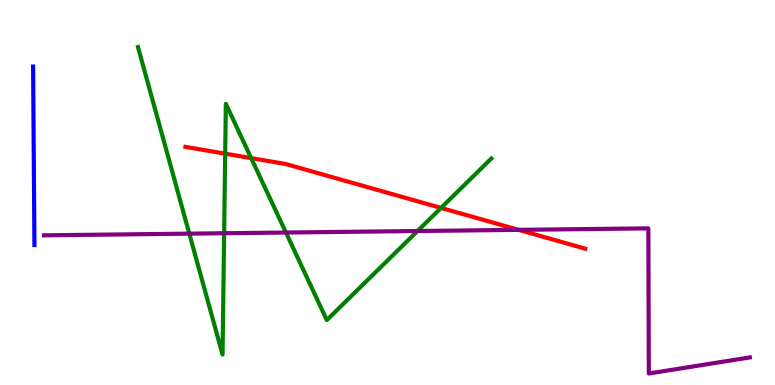[{'lines': ['blue', 'red'], 'intersections': []}, {'lines': ['green', 'red'], 'intersections': [{'x': 2.91, 'y': 6.01}, {'x': 3.24, 'y': 5.89}, {'x': 5.69, 'y': 4.6}]}, {'lines': ['purple', 'red'], 'intersections': [{'x': 6.69, 'y': 4.03}]}, {'lines': ['blue', 'green'], 'intersections': []}, {'lines': ['blue', 'purple'], 'intersections': []}, {'lines': ['green', 'purple'], 'intersections': [{'x': 2.44, 'y': 3.93}, {'x': 2.89, 'y': 3.94}, {'x': 3.69, 'y': 3.96}, {'x': 5.39, 'y': 4.0}]}]